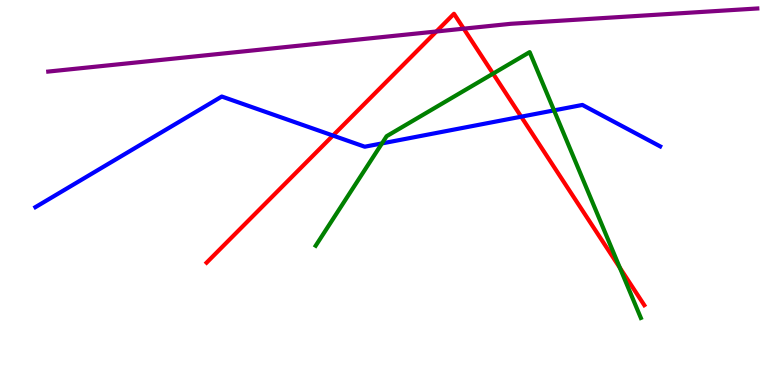[{'lines': ['blue', 'red'], 'intersections': [{'x': 4.3, 'y': 6.48}, {'x': 6.73, 'y': 6.97}]}, {'lines': ['green', 'red'], 'intersections': [{'x': 6.36, 'y': 8.09}, {'x': 8.0, 'y': 3.04}]}, {'lines': ['purple', 'red'], 'intersections': [{'x': 5.63, 'y': 9.18}, {'x': 5.98, 'y': 9.26}]}, {'lines': ['blue', 'green'], 'intersections': [{'x': 4.93, 'y': 6.28}, {'x': 7.15, 'y': 7.13}]}, {'lines': ['blue', 'purple'], 'intersections': []}, {'lines': ['green', 'purple'], 'intersections': []}]